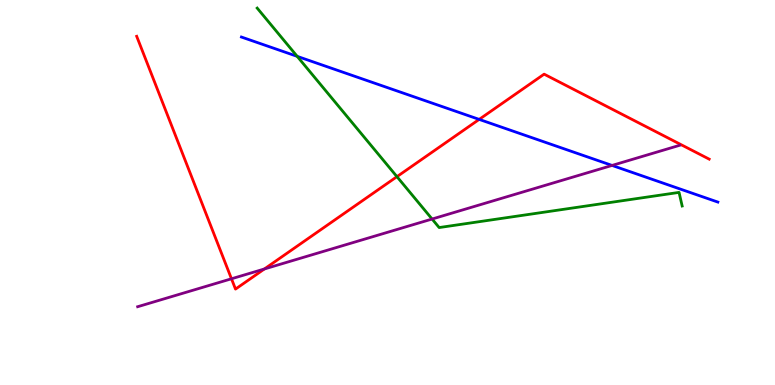[{'lines': ['blue', 'red'], 'intersections': [{'x': 6.18, 'y': 6.9}]}, {'lines': ['green', 'red'], 'intersections': [{'x': 5.12, 'y': 5.41}]}, {'lines': ['purple', 'red'], 'intersections': [{'x': 2.99, 'y': 2.76}, {'x': 3.41, 'y': 3.01}]}, {'lines': ['blue', 'green'], 'intersections': [{'x': 3.83, 'y': 8.54}]}, {'lines': ['blue', 'purple'], 'intersections': [{'x': 7.9, 'y': 5.7}]}, {'lines': ['green', 'purple'], 'intersections': [{'x': 5.58, 'y': 4.31}]}]